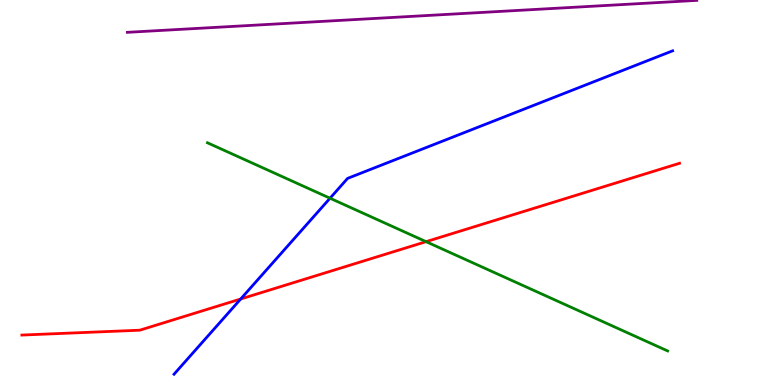[{'lines': ['blue', 'red'], 'intersections': [{'x': 3.11, 'y': 2.23}]}, {'lines': ['green', 'red'], 'intersections': [{'x': 5.5, 'y': 3.72}]}, {'lines': ['purple', 'red'], 'intersections': []}, {'lines': ['blue', 'green'], 'intersections': [{'x': 4.26, 'y': 4.85}]}, {'lines': ['blue', 'purple'], 'intersections': []}, {'lines': ['green', 'purple'], 'intersections': []}]